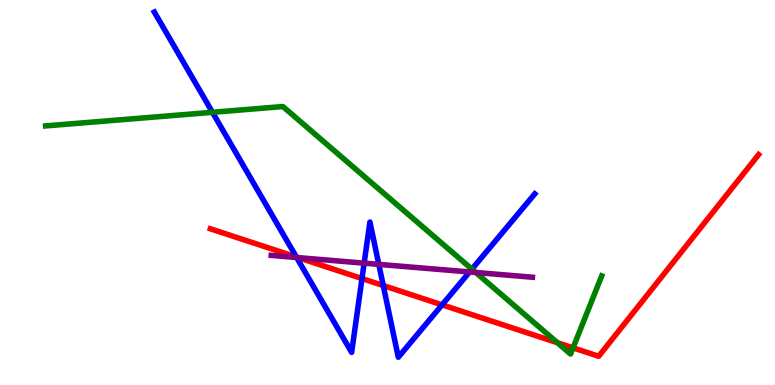[{'lines': ['blue', 'red'], 'intersections': [{'x': 3.82, 'y': 3.32}, {'x': 4.67, 'y': 2.76}, {'x': 4.95, 'y': 2.58}, {'x': 5.7, 'y': 2.08}]}, {'lines': ['green', 'red'], 'intersections': [{'x': 7.19, 'y': 1.1}, {'x': 7.39, 'y': 0.965}]}, {'lines': ['purple', 'red'], 'intersections': [{'x': 3.85, 'y': 3.31}]}, {'lines': ['blue', 'green'], 'intersections': [{'x': 2.74, 'y': 7.08}, {'x': 6.09, 'y': 3.01}]}, {'lines': ['blue', 'purple'], 'intersections': [{'x': 3.83, 'y': 3.31}, {'x': 4.7, 'y': 3.16}, {'x': 4.89, 'y': 3.13}, {'x': 6.06, 'y': 2.94}]}, {'lines': ['green', 'purple'], 'intersections': [{'x': 6.14, 'y': 2.92}]}]